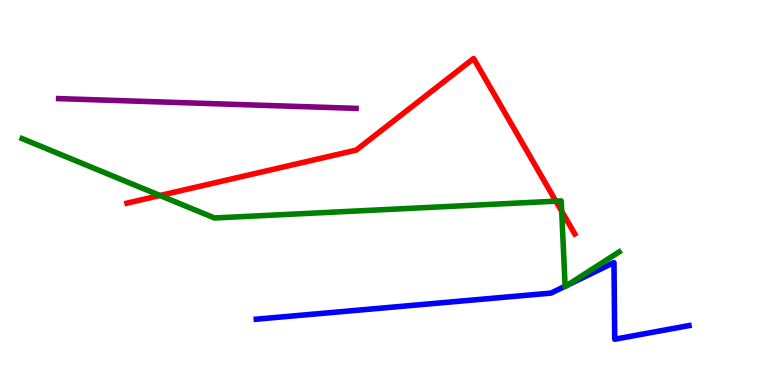[{'lines': ['blue', 'red'], 'intersections': []}, {'lines': ['green', 'red'], 'intersections': [{'x': 2.06, 'y': 4.92}, {'x': 7.17, 'y': 4.77}, {'x': 7.25, 'y': 4.51}]}, {'lines': ['purple', 'red'], 'intersections': []}, {'lines': ['blue', 'green'], 'intersections': [{'x': 7.29, 'y': 2.56}, {'x': 7.32, 'y': 2.59}]}, {'lines': ['blue', 'purple'], 'intersections': []}, {'lines': ['green', 'purple'], 'intersections': []}]